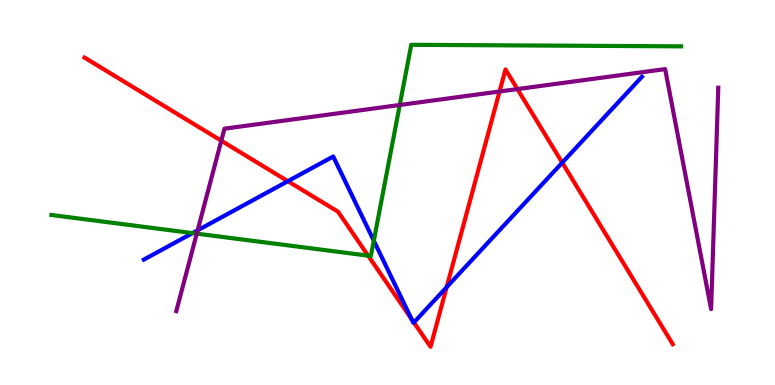[{'lines': ['blue', 'red'], 'intersections': [{'x': 3.71, 'y': 5.29}, {'x': 5.31, 'y': 1.71}, {'x': 5.34, 'y': 1.62}, {'x': 5.76, 'y': 2.54}, {'x': 7.25, 'y': 5.78}]}, {'lines': ['green', 'red'], 'intersections': [{'x': 4.75, 'y': 3.36}]}, {'lines': ['purple', 'red'], 'intersections': [{'x': 2.86, 'y': 6.34}, {'x': 6.45, 'y': 7.62}, {'x': 6.68, 'y': 7.69}]}, {'lines': ['blue', 'green'], 'intersections': [{'x': 2.48, 'y': 3.95}, {'x': 4.82, 'y': 3.75}]}, {'lines': ['blue', 'purple'], 'intersections': [{'x': 2.55, 'y': 4.02}]}, {'lines': ['green', 'purple'], 'intersections': [{'x': 2.54, 'y': 3.93}, {'x': 5.16, 'y': 7.27}]}]